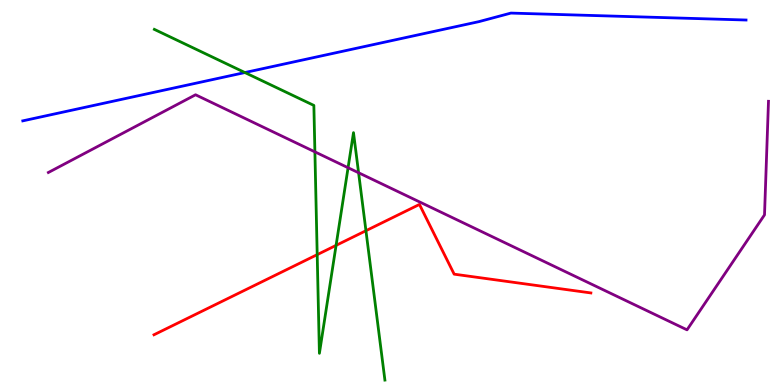[{'lines': ['blue', 'red'], 'intersections': []}, {'lines': ['green', 'red'], 'intersections': [{'x': 4.09, 'y': 3.39}, {'x': 4.34, 'y': 3.63}, {'x': 4.72, 'y': 4.01}]}, {'lines': ['purple', 'red'], 'intersections': []}, {'lines': ['blue', 'green'], 'intersections': [{'x': 3.16, 'y': 8.12}]}, {'lines': ['blue', 'purple'], 'intersections': []}, {'lines': ['green', 'purple'], 'intersections': [{'x': 4.06, 'y': 6.06}, {'x': 4.49, 'y': 5.64}, {'x': 4.63, 'y': 5.51}]}]